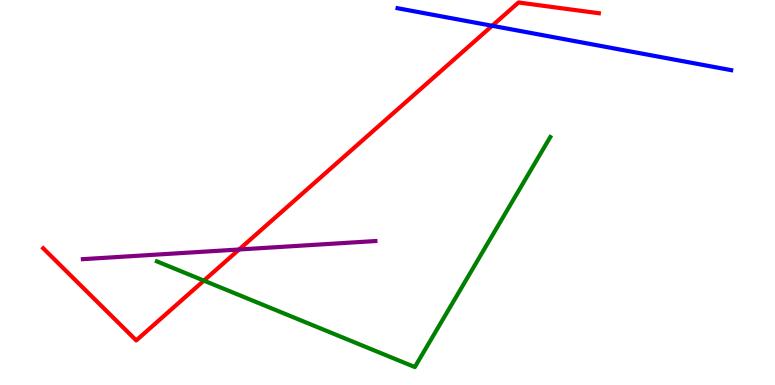[{'lines': ['blue', 'red'], 'intersections': [{'x': 6.35, 'y': 9.33}]}, {'lines': ['green', 'red'], 'intersections': [{'x': 2.63, 'y': 2.71}]}, {'lines': ['purple', 'red'], 'intersections': [{'x': 3.09, 'y': 3.52}]}, {'lines': ['blue', 'green'], 'intersections': []}, {'lines': ['blue', 'purple'], 'intersections': []}, {'lines': ['green', 'purple'], 'intersections': []}]